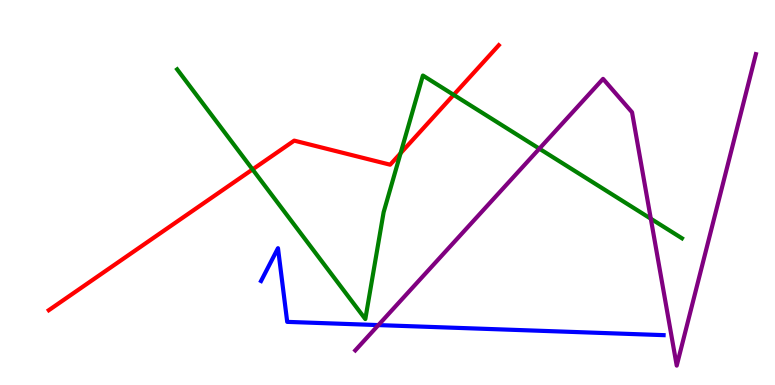[{'lines': ['blue', 'red'], 'intersections': []}, {'lines': ['green', 'red'], 'intersections': [{'x': 3.26, 'y': 5.6}, {'x': 5.17, 'y': 6.02}, {'x': 5.85, 'y': 7.54}]}, {'lines': ['purple', 'red'], 'intersections': []}, {'lines': ['blue', 'green'], 'intersections': []}, {'lines': ['blue', 'purple'], 'intersections': [{'x': 4.88, 'y': 1.56}]}, {'lines': ['green', 'purple'], 'intersections': [{'x': 6.96, 'y': 6.14}, {'x': 8.4, 'y': 4.32}]}]